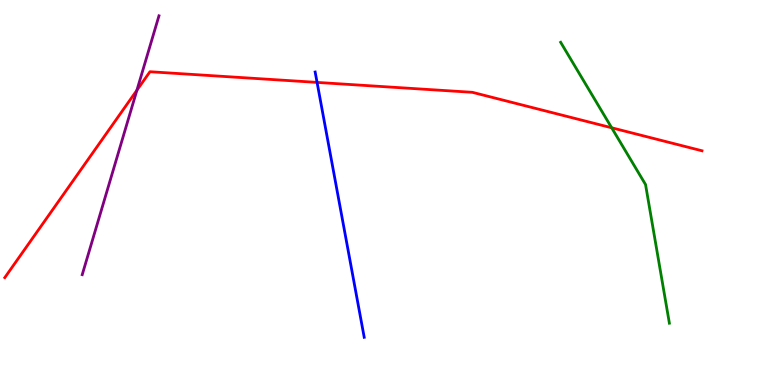[{'lines': ['blue', 'red'], 'intersections': [{'x': 4.09, 'y': 7.86}]}, {'lines': ['green', 'red'], 'intersections': [{'x': 7.89, 'y': 6.68}]}, {'lines': ['purple', 'red'], 'intersections': [{'x': 1.77, 'y': 7.66}]}, {'lines': ['blue', 'green'], 'intersections': []}, {'lines': ['blue', 'purple'], 'intersections': []}, {'lines': ['green', 'purple'], 'intersections': []}]